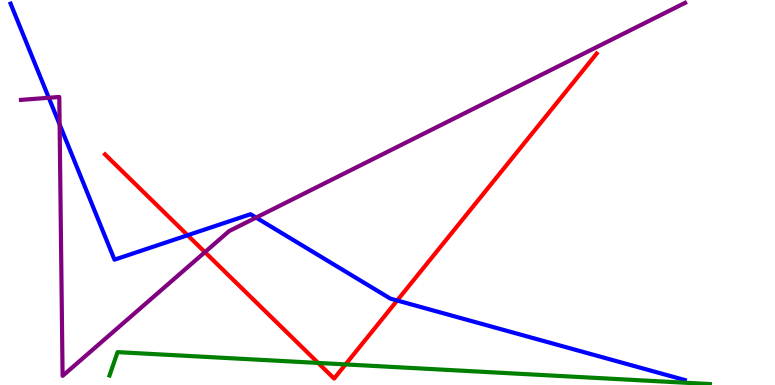[{'lines': ['blue', 'red'], 'intersections': [{'x': 2.42, 'y': 3.89}, {'x': 5.12, 'y': 2.19}]}, {'lines': ['green', 'red'], 'intersections': [{'x': 4.11, 'y': 0.573}, {'x': 4.46, 'y': 0.535}]}, {'lines': ['purple', 'red'], 'intersections': [{'x': 2.64, 'y': 3.45}]}, {'lines': ['blue', 'green'], 'intersections': []}, {'lines': ['blue', 'purple'], 'intersections': [{'x': 0.63, 'y': 7.46}, {'x': 0.769, 'y': 6.77}, {'x': 3.3, 'y': 4.35}]}, {'lines': ['green', 'purple'], 'intersections': []}]